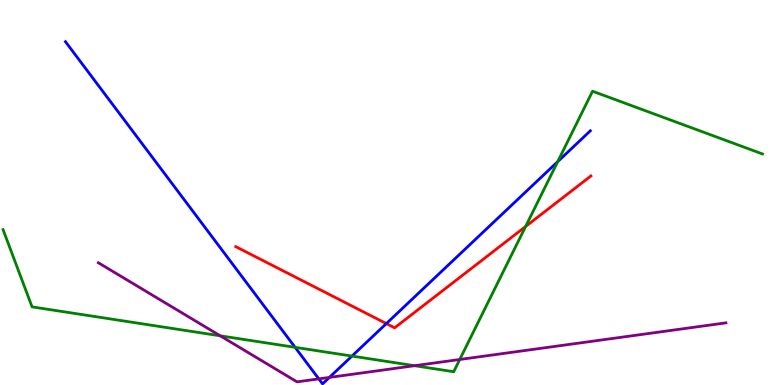[{'lines': ['blue', 'red'], 'intersections': [{'x': 4.99, 'y': 1.6}]}, {'lines': ['green', 'red'], 'intersections': [{'x': 6.78, 'y': 4.12}]}, {'lines': ['purple', 'red'], 'intersections': []}, {'lines': ['blue', 'green'], 'intersections': [{'x': 3.81, 'y': 0.978}, {'x': 4.54, 'y': 0.751}, {'x': 7.2, 'y': 5.8}]}, {'lines': ['blue', 'purple'], 'intersections': [{'x': 4.11, 'y': 0.159}, {'x': 4.25, 'y': 0.197}]}, {'lines': ['green', 'purple'], 'intersections': [{'x': 2.84, 'y': 1.28}, {'x': 5.35, 'y': 0.501}, {'x': 5.93, 'y': 0.663}]}]